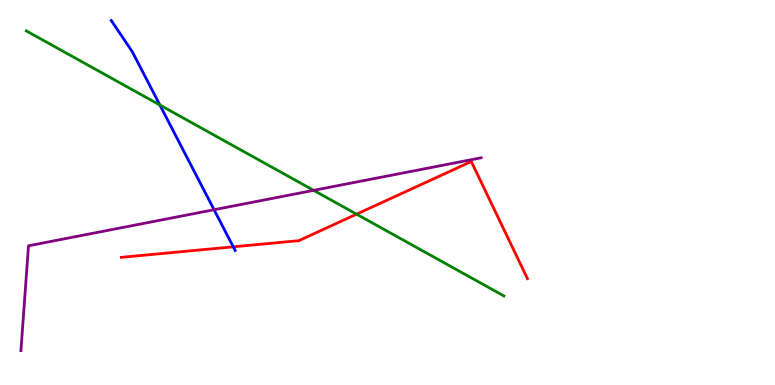[{'lines': ['blue', 'red'], 'intersections': [{'x': 3.01, 'y': 3.59}]}, {'lines': ['green', 'red'], 'intersections': [{'x': 4.6, 'y': 4.44}]}, {'lines': ['purple', 'red'], 'intersections': []}, {'lines': ['blue', 'green'], 'intersections': [{'x': 2.06, 'y': 7.27}]}, {'lines': ['blue', 'purple'], 'intersections': [{'x': 2.76, 'y': 4.55}]}, {'lines': ['green', 'purple'], 'intersections': [{'x': 4.05, 'y': 5.06}]}]